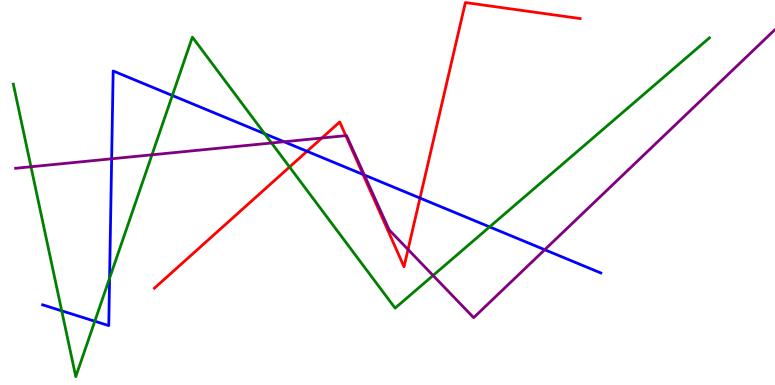[{'lines': ['blue', 'red'], 'intersections': [{'x': 3.96, 'y': 6.07}, {'x': 4.68, 'y': 5.47}, {'x': 5.42, 'y': 4.86}]}, {'lines': ['green', 'red'], 'intersections': [{'x': 3.74, 'y': 5.66}]}, {'lines': ['purple', 'red'], 'intersections': [{'x': 4.15, 'y': 6.42}, {'x': 4.46, 'y': 6.48}, {'x': 5.27, 'y': 3.52}]}, {'lines': ['blue', 'green'], 'intersections': [{'x': 0.796, 'y': 1.93}, {'x': 1.22, 'y': 1.66}, {'x': 1.41, 'y': 2.77}, {'x': 2.22, 'y': 7.52}, {'x': 3.41, 'y': 6.53}, {'x': 6.32, 'y': 4.11}]}, {'lines': ['blue', 'purple'], 'intersections': [{'x': 1.44, 'y': 5.88}, {'x': 3.67, 'y': 6.32}, {'x': 4.7, 'y': 5.45}, {'x': 7.03, 'y': 3.51}]}, {'lines': ['green', 'purple'], 'intersections': [{'x': 0.4, 'y': 5.67}, {'x': 1.96, 'y': 5.98}, {'x': 3.5, 'y': 6.29}, {'x': 5.59, 'y': 2.84}]}]